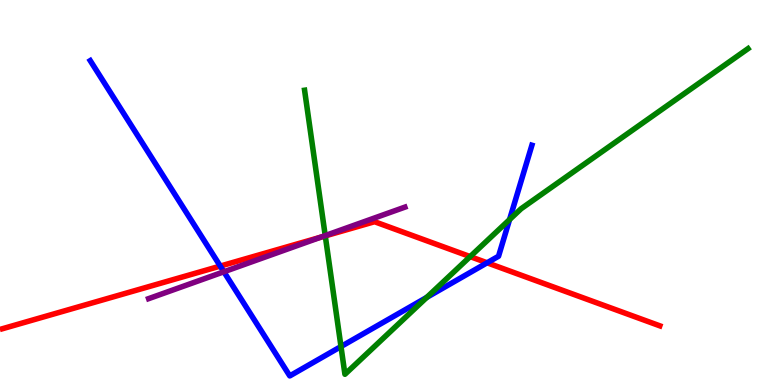[{'lines': ['blue', 'red'], 'intersections': [{'x': 2.84, 'y': 3.09}, {'x': 6.29, 'y': 3.17}]}, {'lines': ['green', 'red'], 'intersections': [{'x': 4.2, 'y': 3.87}, {'x': 6.07, 'y': 3.33}]}, {'lines': ['purple', 'red'], 'intersections': [{'x': 4.14, 'y': 3.84}]}, {'lines': ['blue', 'green'], 'intersections': [{'x': 4.4, 'y': 0.999}, {'x': 5.51, 'y': 2.28}, {'x': 6.57, 'y': 4.3}]}, {'lines': ['blue', 'purple'], 'intersections': [{'x': 2.89, 'y': 2.94}]}, {'lines': ['green', 'purple'], 'intersections': [{'x': 4.2, 'y': 3.88}]}]